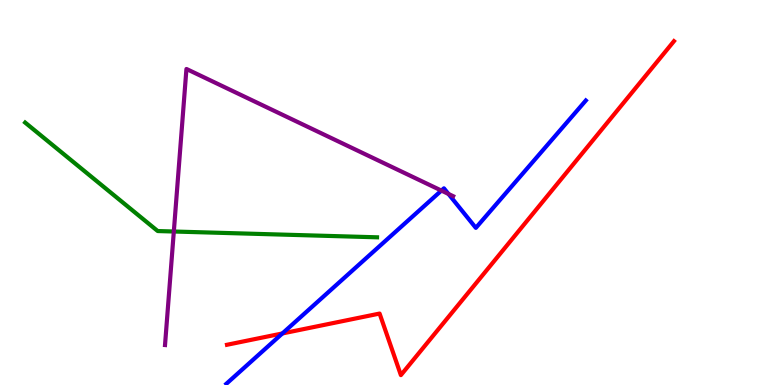[{'lines': ['blue', 'red'], 'intersections': [{'x': 3.64, 'y': 1.34}]}, {'lines': ['green', 'red'], 'intersections': []}, {'lines': ['purple', 'red'], 'intersections': []}, {'lines': ['blue', 'green'], 'intersections': []}, {'lines': ['blue', 'purple'], 'intersections': [{'x': 5.7, 'y': 5.05}, {'x': 5.79, 'y': 4.96}]}, {'lines': ['green', 'purple'], 'intersections': [{'x': 2.24, 'y': 3.99}]}]